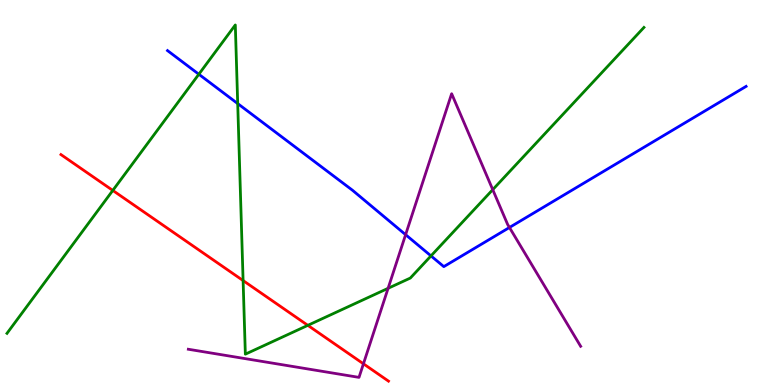[{'lines': ['blue', 'red'], 'intersections': []}, {'lines': ['green', 'red'], 'intersections': [{'x': 1.46, 'y': 5.05}, {'x': 3.14, 'y': 2.71}, {'x': 3.97, 'y': 1.55}]}, {'lines': ['purple', 'red'], 'intersections': [{'x': 4.69, 'y': 0.551}]}, {'lines': ['blue', 'green'], 'intersections': [{'x': 2.57, 'y': 8.07}, {'x': 3.07, 'y': 7.31}, {'x': 5.56, 'y': 3.35}]}, {'lines': ['blue', 'purple'], 'intersections': [{'x': 5.23, 'y': 3.9}, {'x': 6.57, 'y': 4.09}]}, {'lines': ['green', 'purple'], 'intersections': [{'x': 5.01, 'y': 2.51}, {'x': 6.36, 'y': 5.07}]}]